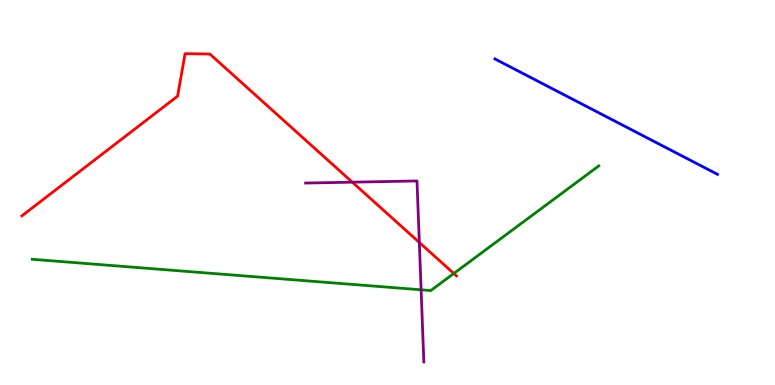[{'lines': ['blue', 'red'], 'intersections': []}, {'lines': ['green', 'red'], 'intersections': [{'x': 5.86, 'y': 2.9}]}, {'lines': ['purple', 'red'], 'intersections': [{'x': 4.55, 'y': 5.27}, {'x': 5.41, 'y': 3.7}]}, {'lines': ['blue', 'green'], 'intersections': []}, {'lines': ['blue', 'purple'], 'intersections': []}, {'lines': ['green', 'purple'], 'intersections': [{'x': 5.43, 'y': 2.47}]}]